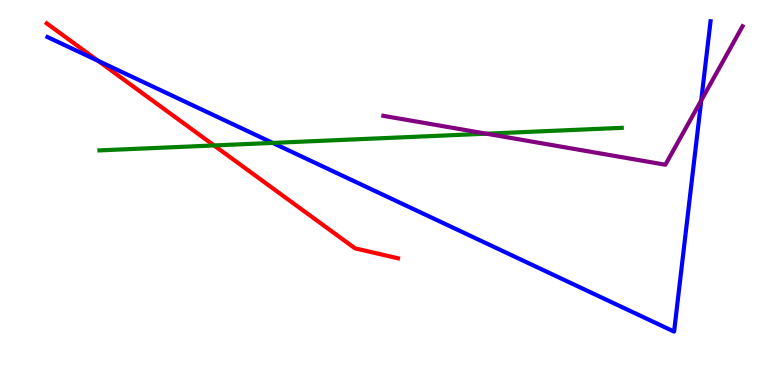[{'lines': ['blue', 'red'], 'intersections': [{'x': 1.26, 'y': 8.42}]}, {'lines': ['green', 'red'], 'intersections': [{'x': 2.76, 'y': 6.22}]}, {'lines': ['purple', 'red'], 'intersections': []}, {'lines': ['blue', 'green'], 'intersections': [{'x': 3.52, 'y': 6.29}]}, {'lines': ['blue', 'purple'], 'intersections': [{'x': 9.05, 'y': 7.39}]}, {'lines': ['green', 'purple'], 'intersections': [{'x': 6.28, 'y': 6.53}]}]